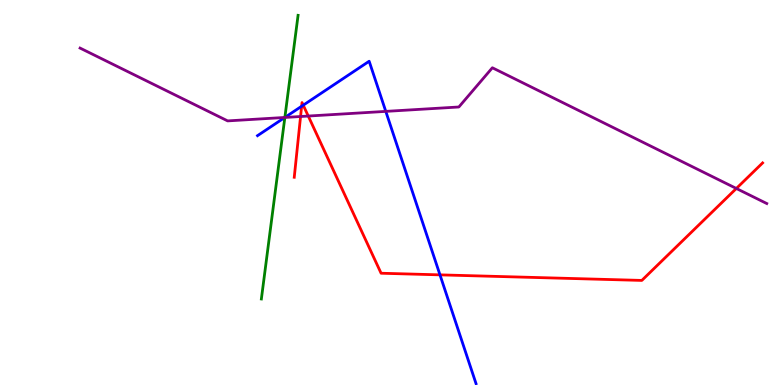[{'lines': ['blue', 'red'], 'intersections': [{'x': 3.89, 'y': 7.24}, {'x': 3.91, 'y': 7.27}, {'x': 5.68, 'y': 2.86}]}, {'lines': ['green', 'red'], 'intersections': []}, {'lines': ['purple', 'red'], 'intersections': [{'x': 3.88, 'y': 6.97}, {'x': 3.98, 'y': 6.99}, {'x': 9.5, 'y': 5.1}]}, {'lines': ['blue', 'green'], 'intersections': [{'x': 3.68, 'y': 6.95}]}, {'lines': ['blue', 'purple'], 'intersections': [{'x': 3.68, 'y': 6.95}, {'x': 4.98, 'y': 7.11}]}, {'lines': ['green', 'purple'], 'intersections': [{'x': 3.68, 'y': 6.95}]}]